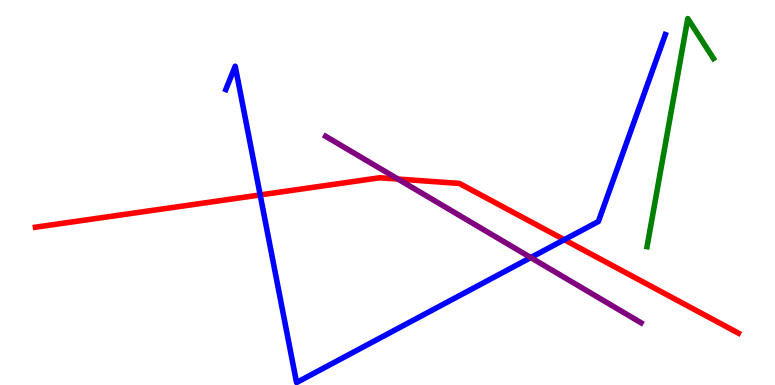[{'lines': ['blue', 'red'], 'intersections': [{'x': 3.36, 'y': 4.94}, {'x': 7.28, 'y': 3.77}]}, {'lines': ['green', 'red'], 'intersections': []}, {'lines': ['purple', 'red'], 'intersections': [{'x': 5.13, 'y': 5.35}]}, {'lines': ['blue', 'green'], 'intersections': []}, {'lines': ['blue', 'purple'], 'intersections': [{'x': 6.85, 'y': 3.31}]}, {'lines': ['green', 'purple'], 'intersections': []}]